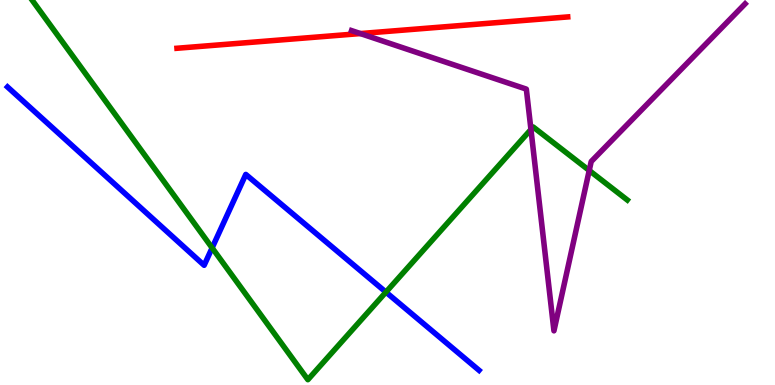[{'lines': ['blue', 'red'], 'intersections': []}, {'lines': ['green', 'red'], 'intersections': []}, {'lines': ['purple', 'red'], 'intersections': [{'x': 4.65, 'y': 9.13}]}, {'lines': ['blue', 'green'], 'intersections': [{'x': 2.74, 'y': 3.56}, {'x': 4.98, 'y': 2.41}]}, {'lines': ['blue', 'purple'], 'intersections': []}, {'lines': ['green', 'purple'], 'intersections': [{'x': 6.85, 'y': 6.64}, {'x': 7.6, 'y': 5.57}]}]